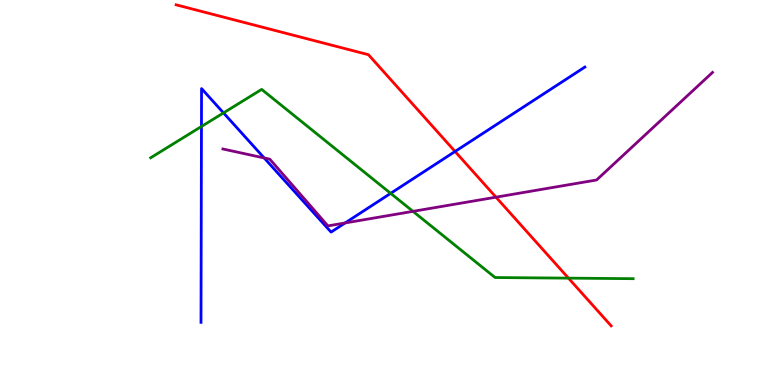[{'lines': ['blue', 'red'], 'intersections': [{'x': 5.87, 'y': 6.07}]}, {'lines': ['green', 'red'], 'intersections': [{'x': 7.33, 'y': 2.78}]}, {'lines': ['purple', 'red'], 'intersections': [{'x': 6.4, 'y': 4.88}]}, {'lines': ['blue', 'green'], 'intersections': [{'x': 2.6, 'y': 6.71}, {'x': 2.88, 'y': 7.07}, {'x': 5.04, 'y': 4.98}]}, {'lines': ['blue', 'purple'], 'intersections': [{'x': 3.41, 'y': 5.9}, {'x': 4.45, 'y': 4.21}]}, {'lines': ['green', 'purple'], 'intersections': [{'x': 5.33, 'y': 4.51}]}]